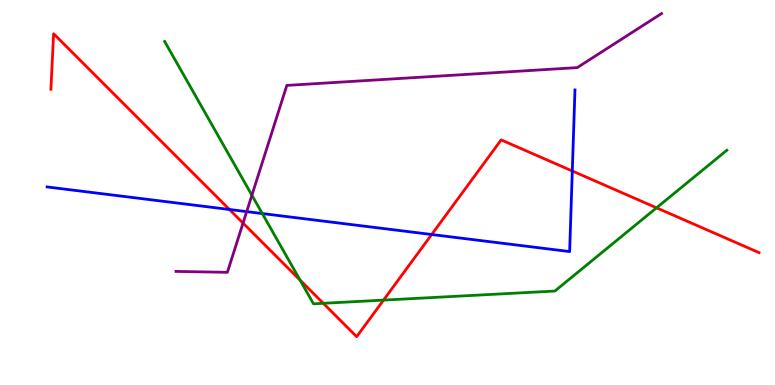[{'lines': ['blue', 'red'], 'intersections': [{'x': 2.96, 'y': 4.56}, {'x': 5.57, 'y': 3.91}, {'x': 7.38, 'y': 5.56}]}, {'lines': ['green', 'red'], 'intersections': [{'x': 3.87, 'y': 2.73}, {'x': 4.17, 'y': 2.12}, {'x': 4.95, 'y': 2.2}, {'x': 8.47, 'y': 4.6}]}, {'lines': ['purple', 'red'], 'intersections': [{'x': 3.14, 'y': 4.21}]}, {'lines': ['blue', 'green'], 'intersections': [{'x': 3.38, 'y': 4.45}]}, {'lines': ['blue', 'purple'], 'intersections': [{'x': 3.18, 'y': 4.5}]}, {'lines': ['green', 'purple'], 'intersections': [{'x': 3.25, 'y': 4.93}]}]